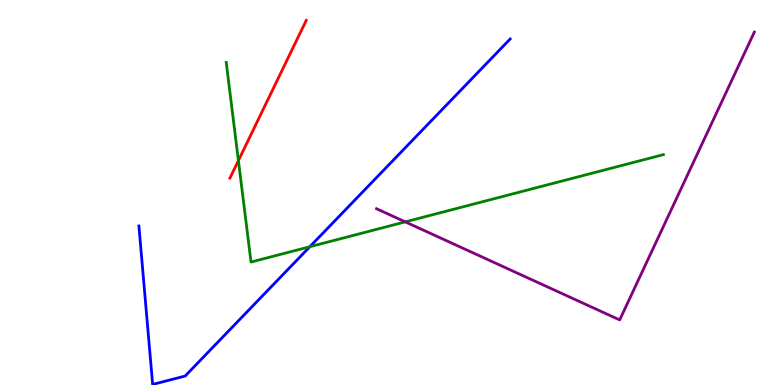[{'lines': ['blue', 'red'], 'intersections': []}, {'lines': ['green', 'red'], 'intersections': [{'x': 3.08, 'y': 5.83}]}, {'lines': ['purple', 'red'], 'intersections': []}, {'lines': ['blue', 'green'], 'intersections': [{'x': 4.0, 'y': 3.59}]}, {'lines': ['blue', 'purple'], 'intersections': []}, {'lines': ['green', 'purple'], 'intersections': [{'x': 5.23, 'y': 4.24}]}]